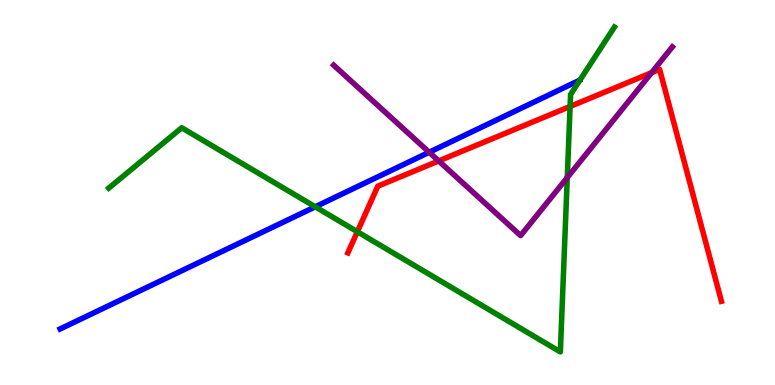[{'lines': ['blue', 'red'], 'intersections': []}, {'lines': ['green', 'red'], 'intersections': [{'x': 4.61, 'y': 3.98}, {'x': 7.36, 'y': 7.23}]}, {'lines': ['purple', 'red'], 'intersections': [{'x': 5.66, 'y': 5.82}, {'x': 8.41, 'y': 8.11}]}, {'lines': ['blue', 'green'], 'intersections': [{'x': 4.07, 'y': 4.63}]}, {'lines': ['blue', 'purple'], 'intersections': [{'x': 5.54, 'y': 6.05}]}, {'lines': ['green', 'purple'], 'intersections': [{'x': 7.32, 'y': 5.39}]}]